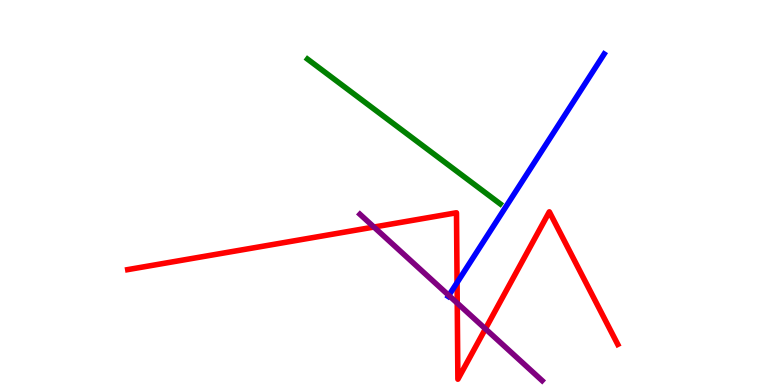[{'lines': ['blue', 'red'], 'intersections': [{'x': 5.9, 'y': 2.66}]}, {'lines': ['green', 'red'], 'intersections': []}, {'lines': ['purple', 'red'], 'intersections': [{'x': 4.82, 'y': 4.1}, {'x': 5.9, 'y': 2.13}, {'x': 6.26, 'y': 1.46}]}, {'lines': ['blue', 'green'], 'intersections': []}, {'lines': ['blue', 'purple'], 'intersections': [{'x': 5.79, 'y': 2.33}]}, {'lines': ['green', 'purple'], 'intersections': []}]